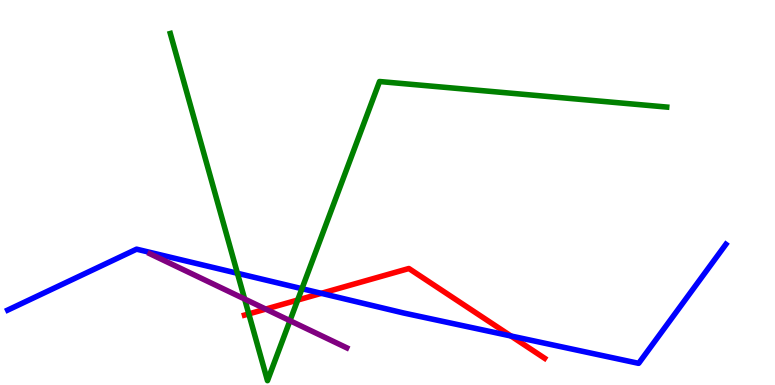[{'lines': ['blue', 'red'], 'intersections': [{'x': 4.15, 'y': 2.38}, {'x': 6.59, 'y': 1.27}]}, {'lines': ['green', 'red'], 'intersections': [{'x': 3.21, 'y': 1.85}, {'x': 3.84, 'y': 2.21}]}, {'lines': ['purple', 'red'], 'intersections': [{'x': 3.43, 'y': 1.97}]}, {'lines': ['blue', 'green'], 'intersections': [{'x': 3.06, 'y': 2.9}, {'x': 3.9, 'y': 2.5}]}, {'lines': ['blue', 'purple'], 'intersections': []}, {'lines': ['green', 'purple'], 'intersections': [{'x': 3.16, 'y': 2.23}, {'x': 3.74, 'y': 1.67}]}]